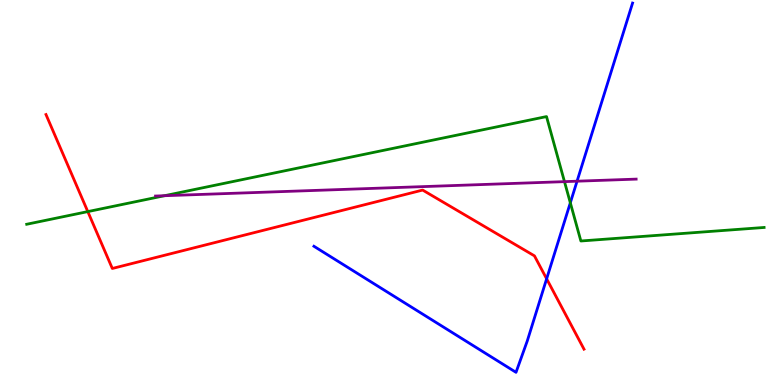[{'lines': ['blue', 'red'], 'intersections': [{'x': 7.05, 'y': 2.76}]}, {'lines': ['green', 'red'], 'intersections': [{'x': 1.13, 'y': 4.5}]}, {'lines': ['purple', 'red'], 'intersections': []}, {'lines': ['blue', 'green'], 'intersections': [{'x': 7.36, 'y': 4.73}]}, {'lines': ['blue', 'purple'], 'intersections': [{'x': 7.45, 'y': 5.29}]}, {'lines': ['green', 'purple'], 'intersections': [{'x': 2.12, 'y': 4.92}, {'x': 7.28, 'y': 5.28}]}]